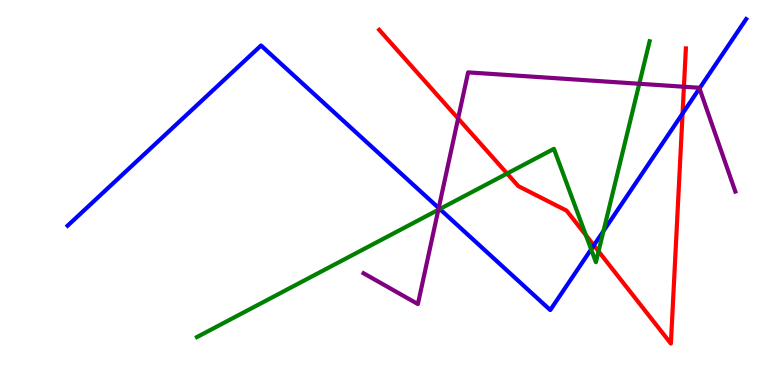[{'lines': ['blue', 'red'], 'intersections': [{'x': 7.66, 'y': 3.63}, {'x': 8.81, 'y': 7.05}]}, {'lines': ['green', 'red'], 'intersections': [{'x': 6.54, 'y': 5.49}, {'x': 7.56, 'y': 3.89}, {'x': 7.72, 'y': 3.47}]}, {'lines': ['purple', 'red'], 'intersections': [{'x': 5.91, 'y': 6.92}, {'x': 8.82, 'y': 7.75}]}, {'lines': ['blue', 'green'], 'intersections': [{'x': 5.67, 'y': 4.57}, {'x': 7.63, 'y': 3.52}, {'x': 7.79, 'y': 4.0}]}, {'lines': ['blue', 'purple'], 'intersections': [{'x': 5.66, 'y': 4.6}, {'x': 9.03, 'y': 7.7}]}, {'lines': ['green', 'purple'], 'intersections': [{'x': 5.66, 'y': 4.55}, {'x': 8.25, 'y': 7.82}]}]